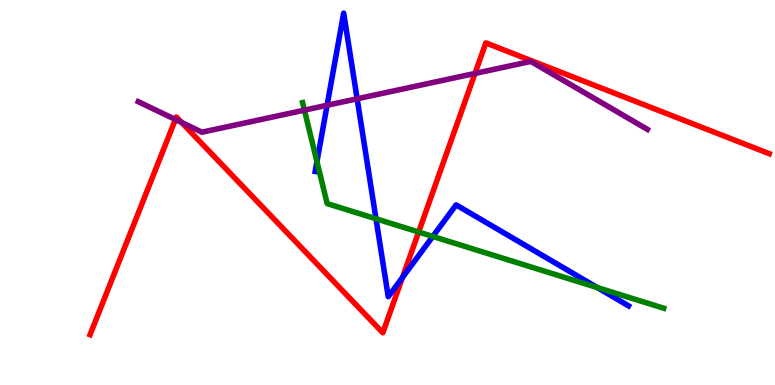[{'lines': ['blue', 'red'], 'intersections': [{'x': 5.19, 'y': 2.79}]}, {'lines': ['green', 'red'], 'intersections': [{'x': 5.4, 'y': 3.97}]}, {'lines': ['purple', 'red'], 'intersections': [{'x': 2.26, 'y': 6.9}, {'x': 2.34, 'y': 6.82}, {'x': 6.13, 'y': 8.09}]}, {'lines': ['blue', 'green'], 'intersections': [{'x': 4.09, 'y': 5.8}, {'x': 4.85, 'y': 4.32}, {'x': 5.58, 'y': 3.86}, {'x': 7.71, 'y': 2.53}]}, {'lines': ['blue', 'purple'], 'intersections': [{'x': 4.22, 'y': 7.27}, {'x': 4.61, 'y': 7.43}]}, {'lines': ['green', 'purple'], 'intersections': [{'x': 3.93, 'y': 7.14}]}]